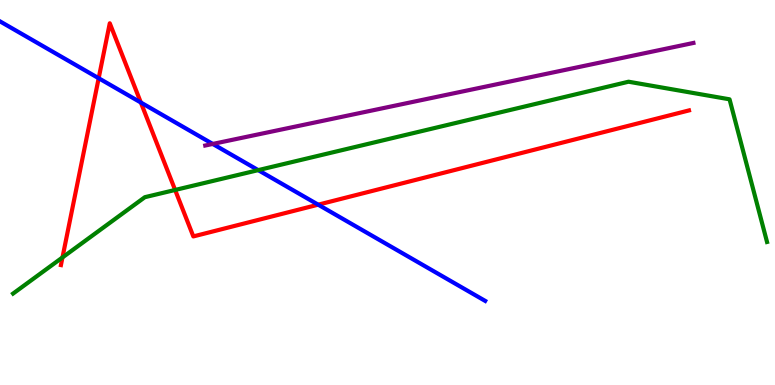[{'lines': ['blue', 'red'], 'intersections': [{'x': 1.27, 'y': 7.97}, {'x': 1.82, 'y': 7.34}, {'x': 4.11, 'y': 4.68}]}, {'lines': ['green', 'red'], 'intersections': [{'x': 0.806, 'y': 3.31}, {'x': 2.26, 'y': 5.07}]}, {'lines': ['purple', 'red'], 'intersections': []}, {'lines': ['blue', 'green'], 'intersections': [{'x': 3.33, 'y': 5.58}]}, {'lines': ['blue', 'purple'], 'intersections': [{'x': 2.75, 'y': 6.26}]}, {'lines': ['green', 'purple'], 'intersections': []}]